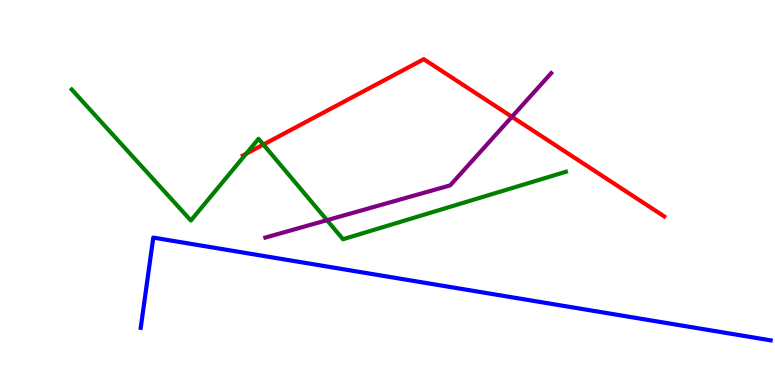[{'lines': ['blue', 'red'], 'intersections': []}, {'lines': ['green', 'red'], 'intersections': [{'x': 3.18, 'y': 6.01}, {'x': 3.4, 'y': 6.24}]}, {'lines': ['purple', 'red'], 'intersections': [{'x': 6.61, 'y': 6.97}]}, {'lines': ['blue', 'green'], 'intersections': []}, {'lines': ['blue', 'purple'], 'intersections': []}, {'lines': ['green', 'purple'], 'intersections': [{'x': 4.22, 'y': 4.28}]}]